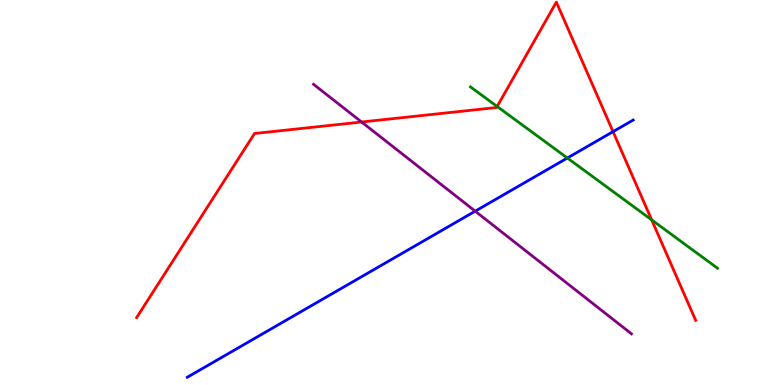[{'lines': ['blue', 'red'], 'intersections': [{'x': 7.91, 'y': 6.58}]}, {'lines': ['green', 'red'], 'intersections': [{'x': 6.41, 'y': 7.23}, {'x': 8.41, 'y': 4.29}]}, {'lines': ['purple', 'red'], 'intersections': [{'x': 4.67, 'y': 6.83}]}, {'lines': ['blue', 'green'], 'intersections': [{'x': 7.32, 'y': 5.9}]}, {'lines': ['blue', 'purple'], 'intersections': [{'x': 6.13, 'y': 4.51}]}, {'lines': ['green', 'purple'], 'intersections': []}]